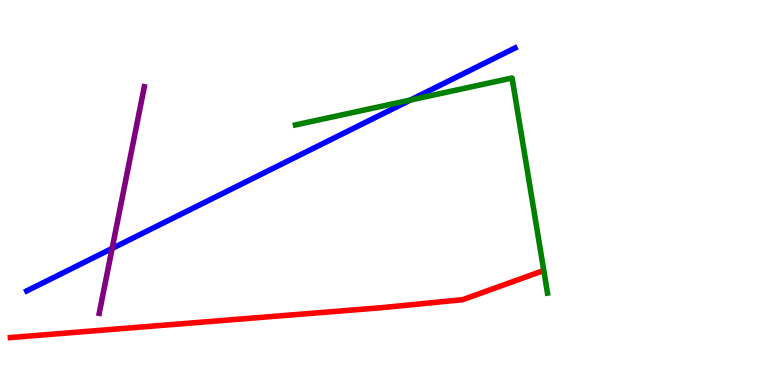[{'lines': ['blue', 'red'], 'intersections': []}, {'lines': ['green', 'red'], 'intersections': []}, {'lines': ['purple', 'red'], 'intersections': []}, {'lines': ['blue', 'green'], 'intersections': [{'x': 5.3, 'y': 7.4}]}, {'lines': ['blue', 'purple'], 'intersections': [{'x': 1.45, 'y': 3.55}]}, {'lines': ['green', 'purple'], 'intersections': []}]